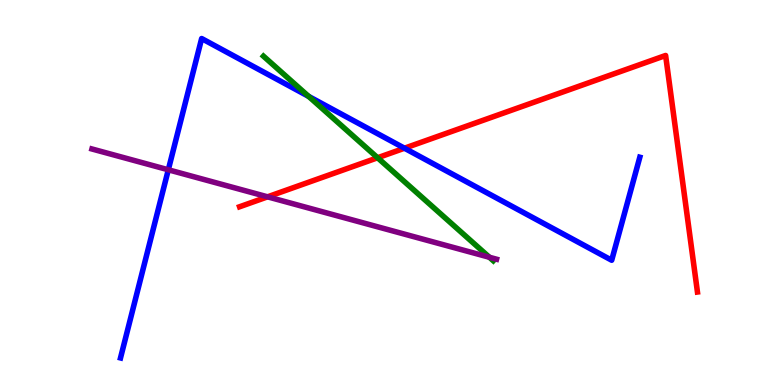[{'lines': ['blue', 'red'], 'intersections': [{'x': 5.22, 'y': 6.15}]}, {'lines': ['green', 'red'], 'intersections': [{'x': 4.87, 'y': 5.9}]}, {'lines': ['purple', 'red'], 'intersections': [{'x': 3.45, 'y': 4.89}]}, {'lines': ['blue', 'green'], 'intersections': [{'x': 3.98, 'y': 7.5}]}, {'lines': ['blue', 'purple'], 'intersections': [{'x': 2.17, 'y': 5.59}]}, {'lines': ['green', 'purple'], 'intersections': [{'x': 6.31, 'y': 3.32}]}]